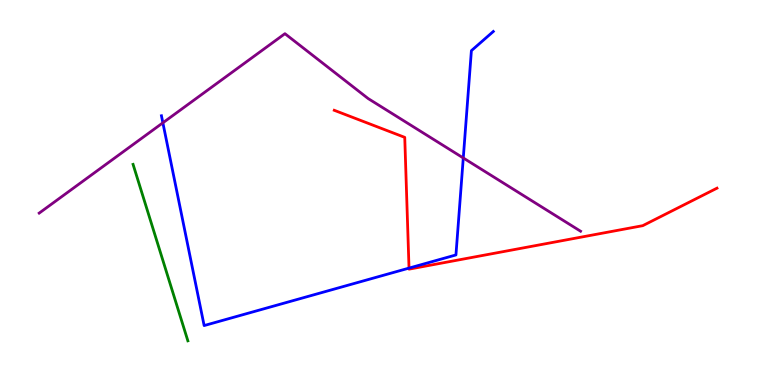[{'lines': ['blue', 'red'], 'intersections': [{'x': 5.28, 'y': 3.04}]}, {'lines': ['green', 'red'], 'intersections': []}, {'lines': ['purple', 'red'], 'intersections': []}, {'lines': ['blue', 'green'], 'intersections': []}, {'lines': ['blue', 'purple'], 'intersections': [{'x': 2.1, 'y': 6.81}, {'x': 5.98, 'y': 5.9}]}, {'lines': ['green', 'purple'], 'intersections': []}]